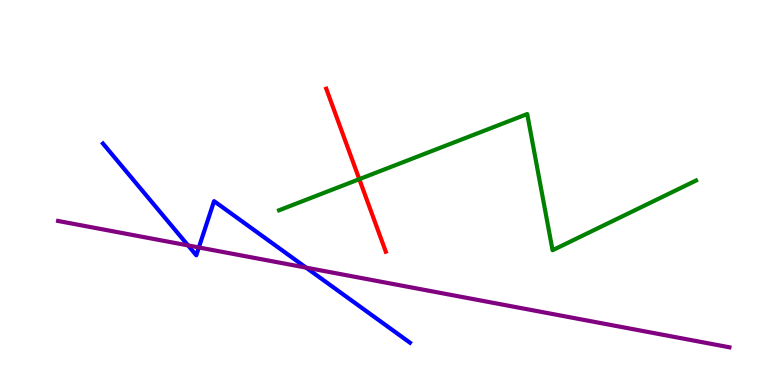[{'lines': ['blue', 'red'], 'intersections': []}, {'lines': ['green', 'red'], 'intersections': [{'x': 4.64, 'y': 5.35}]}, {'lines': ['purple', 'red'], 'intersections': []}, {'lines': ['blue', 'green'], 'intersections': []}, {'lines': ['blue', 'purple'], 'intersections': [{'x': 2.43, 'y': 3.63}, {'x': 2.57, 'y': 3.57}, {'x': 3.95, 'y': 3.05}]}, {'lines': ['green', 'purple'], 'intersections': []}]